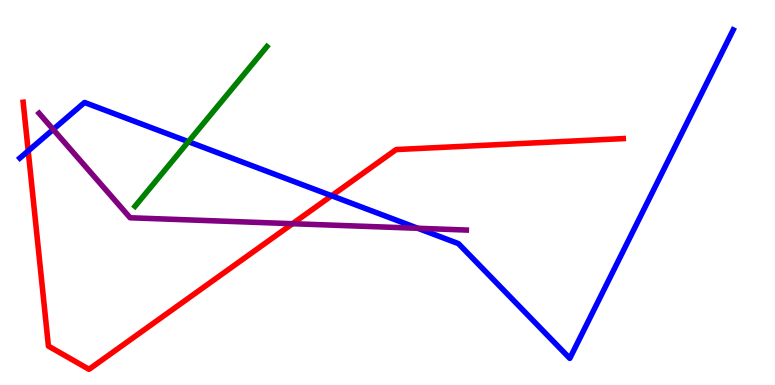[{'lines': ['blue', 'red'], 'intersections': [{'x': 0.364, 'y': 6.08}, {'x': 4.28, 'y': 4.92}]}, {'lines': ['green', 'red'], 'intersections': []}, {'lines': ['purple', 'red'], 'intersections': [{'x': 3.77, 'y': 4.19}]}, {'lines': ['blue', 'green'], 'intersections': [{'x': 2.43, 'y': 6.32}]}, {'lines': ['blue', 'purple'], 'intersections': [{'x': 0.686, 'y': 6.64}, {'x': 5.39, 'y': 4.07}]}, {'lines': ['green', 'purple'], 'intersections': []}]